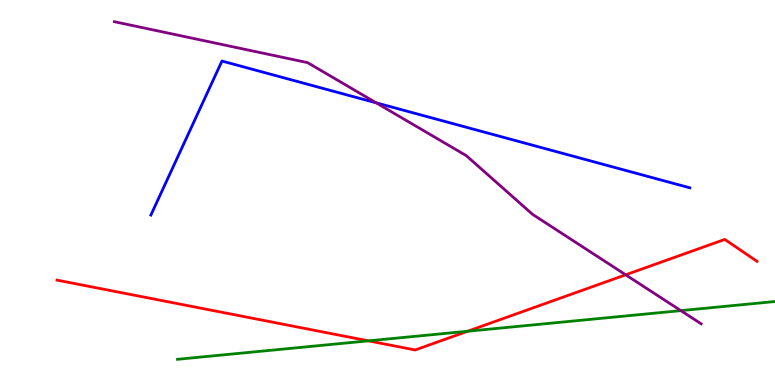[{'lines': ['blue', 'red'], 'intersections': []}, {'lines': ['green', 'red'], 'intersections': [{'x': 4.75, 'y': 1.15}, {'x': 6.03, 'y': 1.4}]}, {'lines': ['purple', 'red'], 'intersections': [{'x': 8.07, 'y': 2.86}]}, {'lines': ['blue', 'green'], 'intersections': []}, {'lines': ['blue', 'purple'], 'intersections': [{'x': 4.85, 'y': 7.33}]}, {'lines': ['green', 'purple'], 'intersections': [{'x': 8.79, 'y': 1.93}]}]